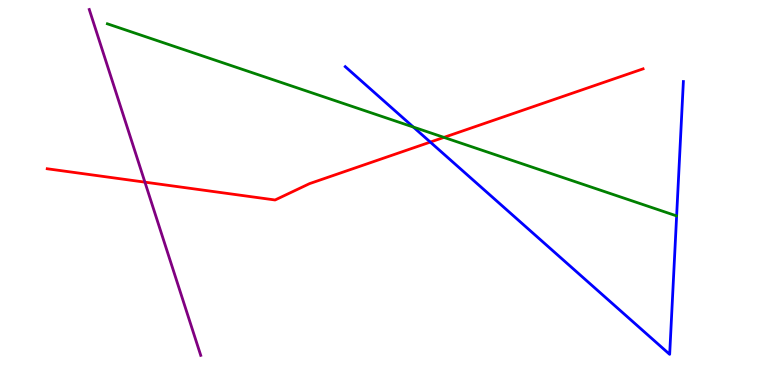[{'lines': ['blue', 'red'], 'intersections': [{'x': 5.55, 'y': 6.31}]}, {'lines': ['green', 'red'], 'intersections': [{'x': 5.73, 'y': 6.43}]}, {'lines': ['purple', 'red'], 'intersections': [{'x': 1.87, 'y': 5.27}]}, {'lines': ['blue', 'green'], 'intersections': [{'x': 5.33, 'y': 6.7}]}, {'lines': ['blue', 'purple'], 'intersections': []}, {'lines': ['green', 'purple'], 'intersections': []}]